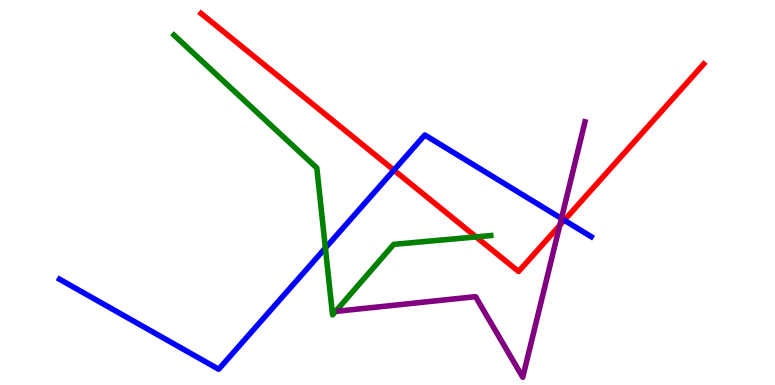[{'lines': ['blue', 'red'], 'intersections': [{'x': 5.08, 'y': 5.58}, {'x': 7.28, 'y': 4.28}]}, {'lines': ['green', 'red'], 'intersections': [{'x': 6.14, 'y': 3.85}]}, {'lines': ['purple', 'red'], 'intersections': [{'x': 7.22, 'y': 4.15}]}, {'lines': ['blue', 'green'], 'intersections': [{'x': 4.2, 'y': 3.56}]}, {'lines': ['blue', 'purple'], 'intersections': [{'x': 7.24, 'y': 4.32}]}, {'lines': ['green', 'purple'], 'intersections': []}]